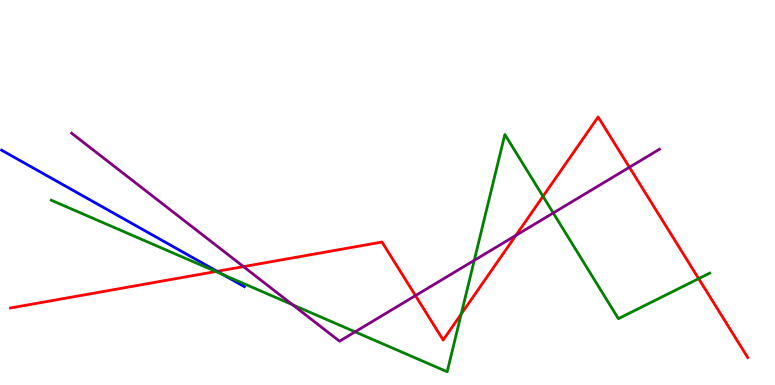[{'lines': ['blue', 'red'], 'intersections': [{'x': 2.8, 'y': 2.95}]}, {'lines': ['green', 'red'], 'intersections': [{'x': 2.79, 'y': 2.95}, {'x': 5.95, 'y': 1.84}, {'x': 7.01, 'y': 4.9}, {'x': 9.02, 'y': 2.76}]}, {'lines': ['purple', 'red'], 'intersections': [{'x': 3.14, 'y': 3.07}, {'x': 5.36, 'y': 2.32}, {'x': 6.66, 'y': 3.89}, {'x': 8.12, 'y': 5.66}]}, {'lines': ['blue', 'green'], 'intersections': [{'x': 2.88, 'y': 2.87}]}, {'lines': ['blue', 'purple'], 'intersections': []}, {'lines': ['green', 'purple'], 'intersections': [{'x': 3.78, 'y': 2.08}, {'x': 4.58, 'y': 1.38}, {'x': 6.12, 'y': 3.24}, {'x': 7.14, 'y': 4.47}]}]